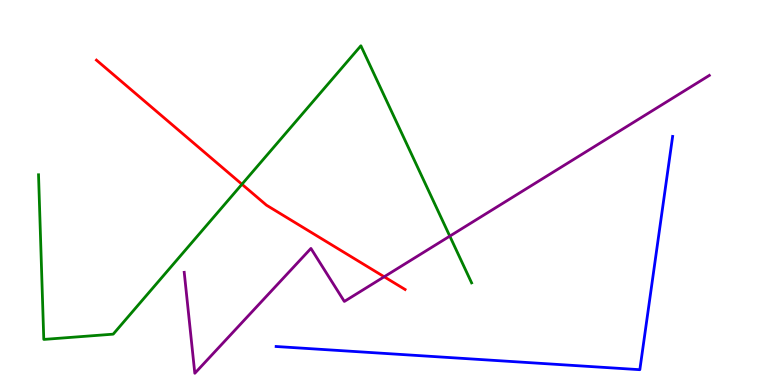[{'lines': ['blue', 'red'], 'intersections': []}, {'lines': ['green', 'red'], 'intersections': [{'x': 3.12, 'y': 5.21}]}, {'lines': ['purple', 'red'], 'intersections': [{'x': 4.96, 'y': 2.81}]}, {'lines': ['blue', 'green'], 'intersections': []}, {'lines': ['blue', 'purple'], 'intersections': []}, {'lines': ['green', 'purple'], 'intersections': [{'x': 5.8, 'y': 3.87}]}]